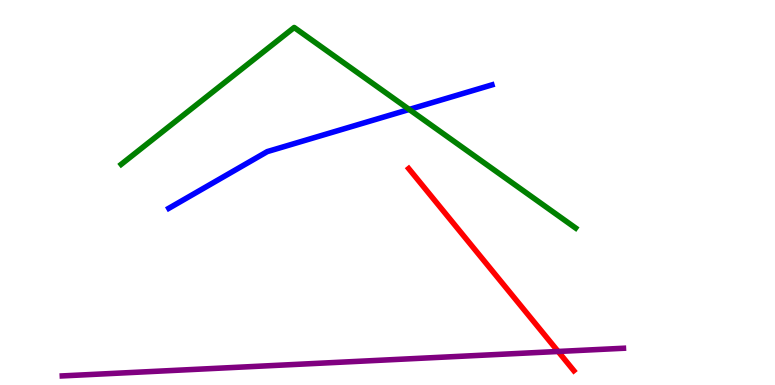[{'lines': ['blue', 'red'], 'intersections': []}, {'lines': ['green', 'red'], 'intersections': []}, {'lines': ['purple', 'red'], 'intersections': [{'x': 7.2, 'y': 0.871}]}, {'lines': ['blue', 'green'], 'intersections': [{'x': 5.28, 'y': 7.16}]}, {'lines': ['blue', 'purple'], 'intersections': []}, {'lines': ['green', 'purple'], 'intersections': []}]